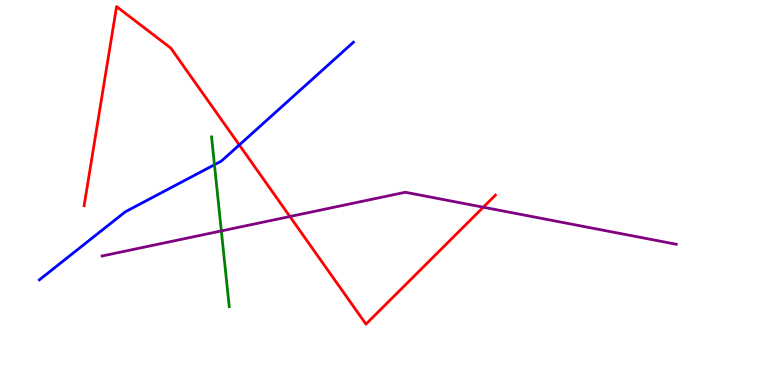[{'lines': ['blue', 'red'], 'intersections': [{'x': 3.09, 'y': 6.23}]}, {'lines': ['green', 'red'], 'intersections': []}, {'lines': ['purple', 'red'], 'intersections': [{'x': 3.74, 'y': 4.38}, {'x': 6.24, 'y': 4.62}]}, {'lines': ['blue', 'green'], 'intersections': [{'x': 2.77, 'y': 5.72}]}, {'lines': ['blue', 'purple'], 'intersections': []}, {'lines': ['green', 'purple'], 'intersections': [{'x': 2.86, 'y': 4.0}]}]